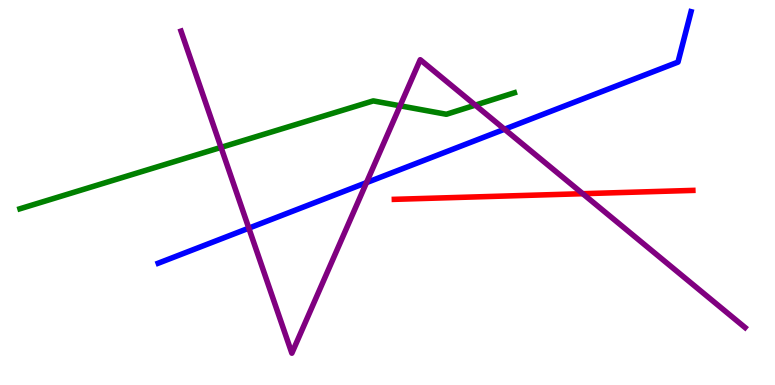[{'lines': ['blue', 'red'], 'intersections': []}, {'lines': ['green', 'red'], 'intersections': []}, {'lines': ['purple', 'red'], 'intersections': [{'x': 7.52, 'y': 4.97}]}, {'lines': ['blue', 'green'], 'intersections': []}, {'lines': ['blue', 'purple'], 'intersections': [{'x': 3.21, 'y': 4.07}, {'x': 4.73, 'y': 5.26}, {'x': 6.51, 'y': 6.64}]}, {'lines': ['green', 'purple'], 'intersections': [{'x': 2.85, 'y': 6.17}, {'x': 5.16, 'y': 7.25}, {'x': 6.13, 'y': 7.27}]}]